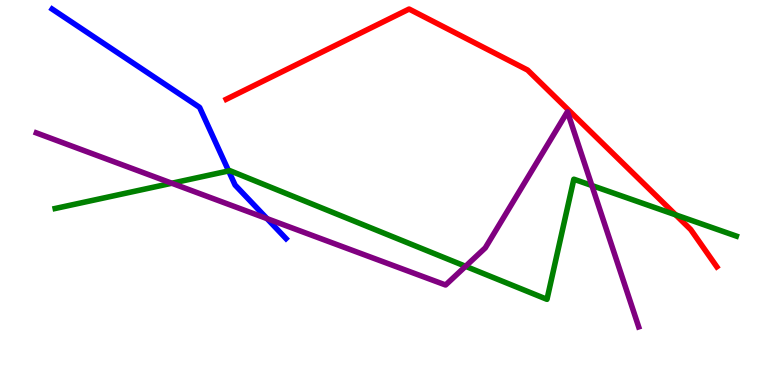[{'lines': ['blue', 'red'], 'intersections': []}, {'lines': ['green', 'red'], 'intersections': [{'x': 8.72, 'y': 4.42}]}, {'lines': ['purple', 'red'], 'intersections': []}, {'lines': ['blue', 'green'], 'intersections': [{'x': 2.95, 'y': 5.56}]}, {'lines': ['blue', 'purple'], 'intersections': [{'x': 3.45, 'y': 4.32}]}, {'lines': ['green', 'purple'], 'intersections': [{'x': 2.22, 'y': 5.24}, {'x': 6.01, 'y': 3.08}, {'x': 7.64, 'y': 5.18}]}]